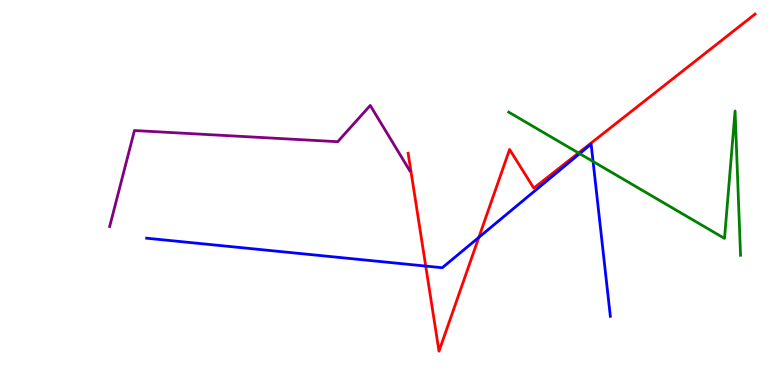[{'lines': ['blue', 'red'], 'intersections': [{'x': 5.49, 'y': 3.09}, {'x': 6.18, 'y': 3.83}]}, {'lines': ['green', 'red'], 'intersections': [{'x': 7.46, 'y': 6.03}]}, {'lines': ['purple', 'red'], 'intersections': []}, {'lines': ['blue', 'green'], 'intersections': [{'x': 7.48, 'y': 6.01}, {'x': 7.65, 'y': 5.81}]}, {'lines': ['blue', 'purple'], 'intersections': []}, {'lines': ['green', 'purple'], 'intersections': []}]